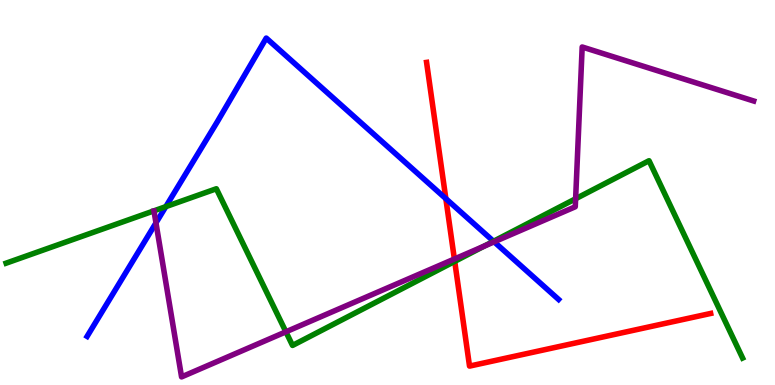[{'lines': ['blue', 'red'], 'intersections': [{'x': 5.75, 'y': 4.84}]}, {'lines': ['green', 'red'], 'intersections': [{'x': 5.87, 'y': 3.21}]}, {'lines': ['purple', 'red'], 'intersections': [{'x': 5.86, 'y': 3.27}]}, {'lines': ['blue', 'green'], 'intersections': [{'x': 2.14, 'y': 4.63}, {'x': 6.37, 'y': 3.73}]}, {'lines': ['blue', 'purple'], 'intersections': [{'x': 2.01, 'y': 4.21}, {'x': 6.38, 'y': 3.72}]}, {'lines': ['green', 'purple'], 'intersections': [{'x': 3.69, 'y': 1.38}, {'x': 6.25, 'y': 3.61}, {'x': 7.43, 'y': 4.84}]}]